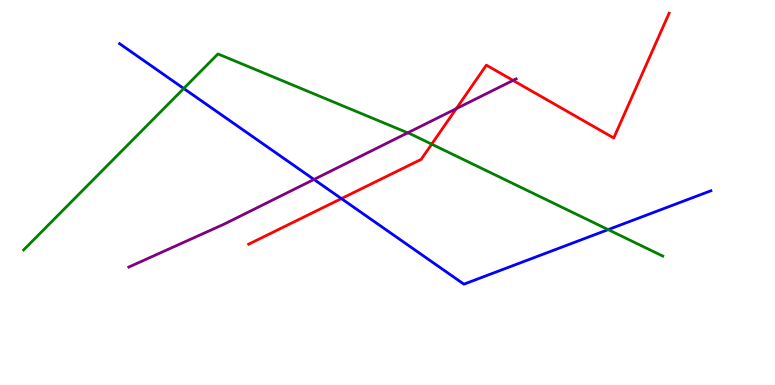[{'lines': ['blue', 'red'], 'intersections': [{'x': 4.41, 'y': 4.84}]}, {'lines': ['green', 'red'], 'intersections': [{'x': 5.57, 'y': 6.26}]}, {'lines': ['purple', 'red'], 'intersections': [{'x': 5.89, 'y': 7.18}, {'x': 6.62, 'y': 7.91}]}, {'lines': ['blue', 'green'], 'intersections': [{'x': 2.37, 'y': 7.7}, {'x': 7.85, 'y': 4.04}]}, {'lines': ['blue', 'purple'], 'intersections': [{'x': 4.05, 'y': 5.34}]}, {'lines': ['green', 'purple'], 'intersections': [{'x': 5.26, 'y': 6.55}]}]